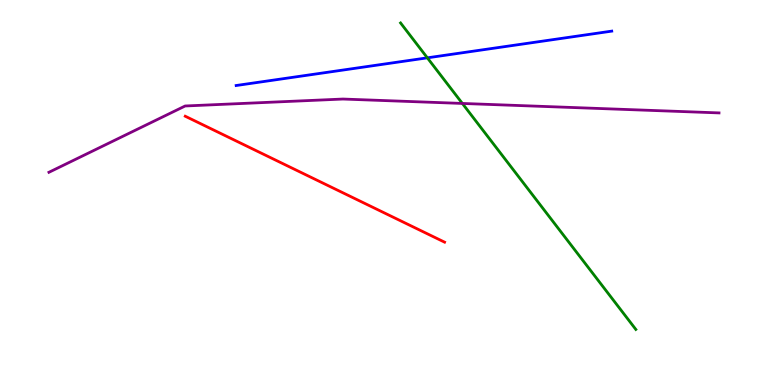[{'lines': ['blue', 'red'], 'intersections': []}, {'lines': ['green', 'red'], 'intersections': []}, {'lines': ['purple', 'red'], 'intersections': []}, {'lines': ['blue', 'green'], 'intersections': [{'x': 5.51, 'y': 8.5}]}, {'lines': ['blue', 'purple'], 'intersections': []}, {'lines': ['green', 'purple'], 'intersections': [{'x': 5.97, 'y': 7.31}]}]